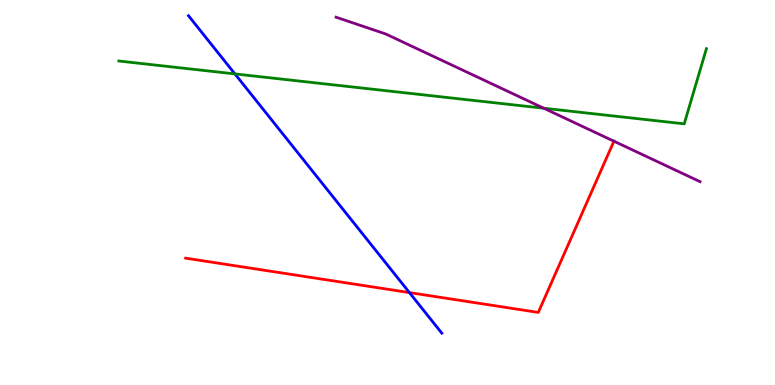[{'lines': ['blue', 'red'], 'intersections': [{'x': 5.28, 'y': 2.4}]}, {'lines': ['green', 'red'], 'intersections': []}, {'lines': ['purple', 'red'], 'intersections': [{'x': 7.92, 'y': 6.33}]}, {'lines': ['blue', 'green'], 'intersections': [{'x': 3.03, 'y': 8.08}]}, {'lines': ['blue', 'purple'], 'intersections': []}, {'lines': ['green', 'purple'], 'intersections': [{'x': 7.02, 'y': 7.19}]}]